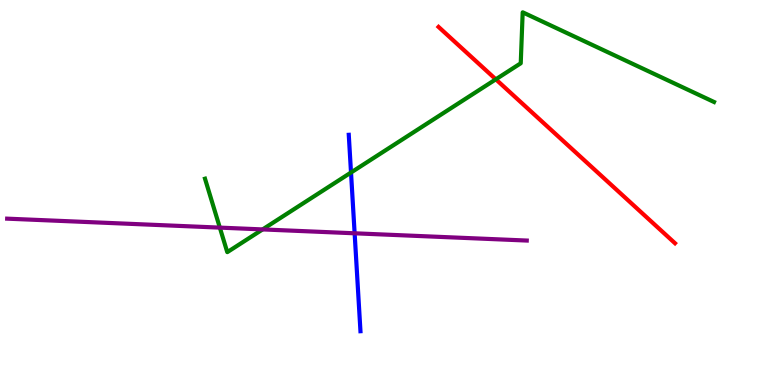[{'lines': ['blue', 'red'], 'intersections': []}, {'lines': ['green', 'red'], 'intersections': [{'x': 6.4, 'y': 7.94}]}, {'lines': ['purple', 'red'], 'intersections': []}, {'lines': ['blue', 'green'], 'intersections': [{'x': 4.53, 'y': 5.52}]}, {'lines': ['blue', 'purple'], 'intersections': [{'x': 4.58, 'y': 3.94}]}, {'lines': ['green', 'purple'], 'intersections': [{'x': 2.84, 'y': 4.09}, {'x': 3.39, 'y': 4.04}]}]